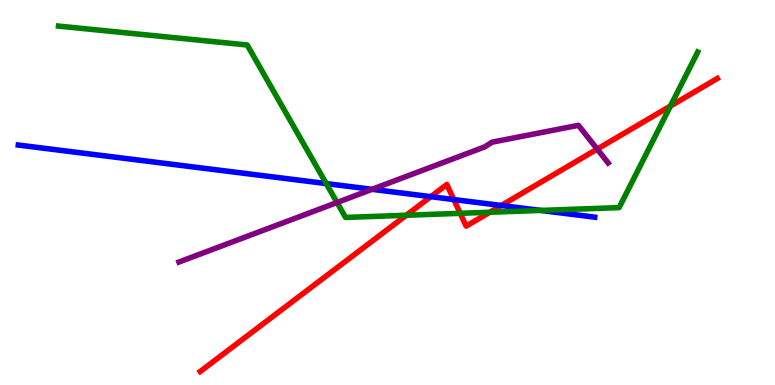[{'lines': ['blue', 'red'], 'intersections': [{'x': 5.56, 'y': 4.89}, {'x': 5.86, 'y': 4.82}, {'x': 6.47, 'y': 4.66}]}, {'lines': ['green', 'red'], 'intersections': [{'x': 5.24, 'y': 4.41}, {'x': 5.94, 'y': 4.46}, {'x': 6.32, 'y': 4.49}, {'x': 8.65, 'y': 7.25}]}, {'lines': ['purple', 'red'], 'intersections': [{'x': 7.71, 'y': 6.13}]}, {'lines': ['blue', 'green'], 'intersections': [{'x': 4.21, 'y': 5.23}, {'x': 6.98, 'y': 4.53}]}, {'lines': ['blue', 'purple'], 'intersections': [{'x': 4.8, 'y': 5.08}]}, {'lines': ['green', 'purple'], 'intersections': [{'x': 4.35, 'y': 4.74}]}]